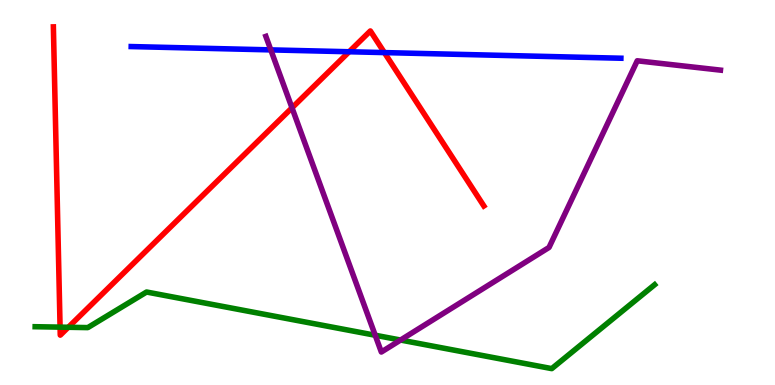[{'lines': ['blue', 'red'], 'intersections': [{'x': 4.51, 'y': 8.66}, {'x': 4.96, 'y': 8.63}]}, {'lines': ['green', 'red'], 'intersections': [{'x': 0.775, 'y': 1.5}, {'x': 0.881, 'y': 1.5}]}, {'lines': ['purple', 'red'], 'intersections': [{'x': 3.77, 'y': 7.2}]}, {'lines': ['blue', 'green'], 'intersections': []}, {'lines': ['blue', 'purple'], 'intersections': [{'x': 3.49, 'y': 8.7}]}, {'lines': ['green', 'purple'], 'intersections': [{'x': 4.84, 'y': 1.29}, {'x': 5.17, 'y': 1.17}]}]